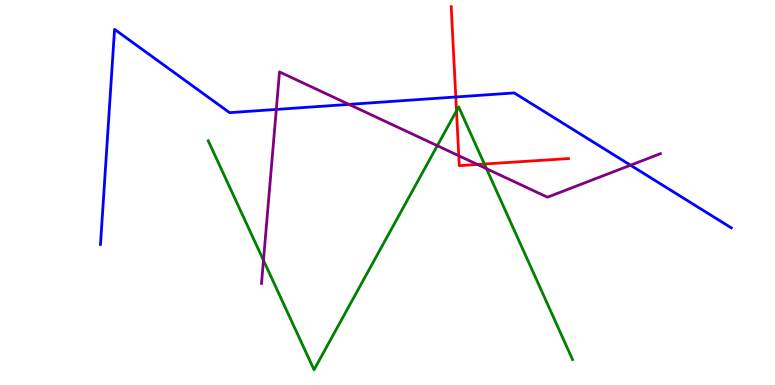[{'lines': ['blue', 'red'], 'intersections': [{'x': 5.88, 'y': 7.48}]}, {'lines': ['green', 'red'], 'intersections': [{'x': 5.89, 'y': 7.12}, {'x': 6.25, 'y': 5.74}]}, {'lines': ['purple', 'red'], 'intersections': [{'x': 5.92, 'y': 5.95}, {'x': 6.16, 'y': 5.73}]}, {'lines': ['blue', 'green'], 'intersections': []}, {'lines': ['blue', 'purple'], 'intersections': [{'x': 3.57, 'y': 7.16}, {'x': 4.5, 'y': 7.29}, {'x': 8.14, 'y': 5.71}]}, {'lines': ['green', 'purple'], 'intersections': [{'x': 3.4, 'y': 3.24}, {'x': 5.64, 'y': 6.22}, {'x': 6.28, 'y': 5.62}]}]